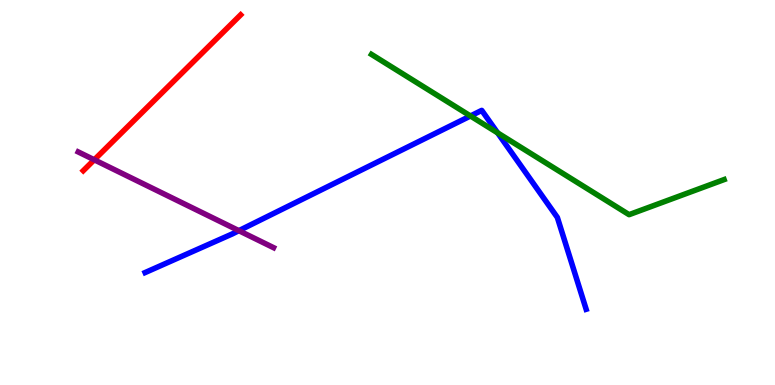[{'lines': ['blue', 'red'], 'intersections': []}, {'lines': ['green', 'red'], 'intersections': []}, {'lines': ['purple', 'red'], 'intersections': [{'x': 1.22, 'y': 5.85}]}, {'lines': ['blue', 'green'], 'intersections': [{'x': 6.07, 'y': 6.99}, {'x': 6.42, 'y': 6.55}]}, {'lines': ['blue', 'purple'], 'intersections': [{'x': 3.08, 'y': 4.01}]}, {'lines': ['green', 'purple'], 'intersections': []}]